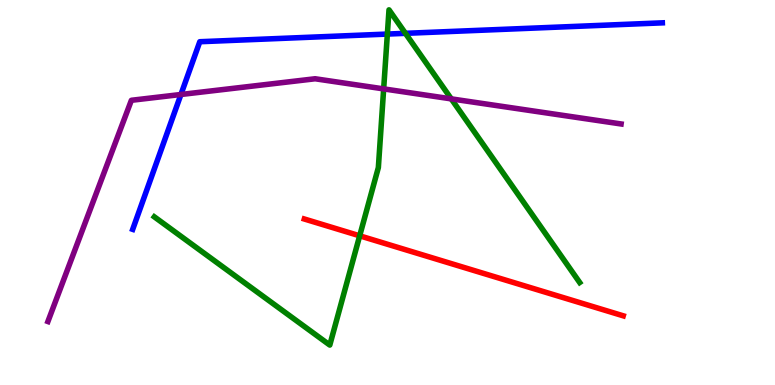[{'lines': ['blue', 'red'], 'intersections': []}, {'lines': ['green', 'red'], 'intersections': [{'x': 4.64, 'y': 3.88}]}, {'lines': ['purple', 'red'], 'intersections': []}, {'lines': ['blue', 'green'], 'intersections': [{'x': 5.0, 'y': 9.12}, {'x': 5.23, 'y': 9.13}]}, {'lines': ['blue', 'purple'], 'intersections': [{'x': 2.33, 'y': 7.55}]}, {'lines': ['green', 'purple'], 'intersections': [{'x': 4.95, 'y': 7.69}, {'x': 5.82, 'y': 7.43}]}]